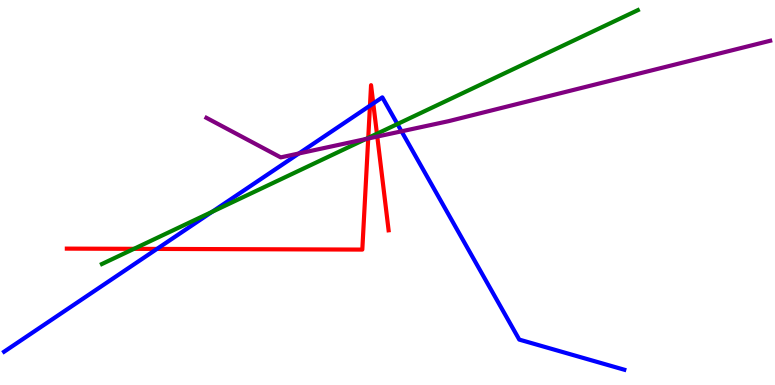[{'lines': ['blue', 'red'], 'intersections': [{'x': 2.03, 'y': 3.53}, {'x': 4.77, 'y': 7.26}, {'x': 4.82, 'y': 7.31}]}, {'lines': ['green', 'red'], 'intersections': [{'x': 1.73, 'y': 3.54}, {'x': 4.75, 'y': 6.42}, {'x': 4.86, 'y': 6.53}]}, {'lines': ['purple', 'red'], 'intersections': [{'x': 4.75, 'y': 6.4}, {'x': 4.87, 'y': 6.45}]}, {'lines': ['blue', 'green'], 'intersections': [{'x': 2.74, 'y': 4.5}, {'x': 5.13, 'y': 6.78}]}, {'lines': ['blue', 'purple'], 'intersections': [{'x': 3.86, 'y': 6.01}, {'x': 5.18, 'y': 6.59}]}, {'lines': ['green', 'purple'], 'intersections': [{'x': 4.72, 'y': 6.39}]}]